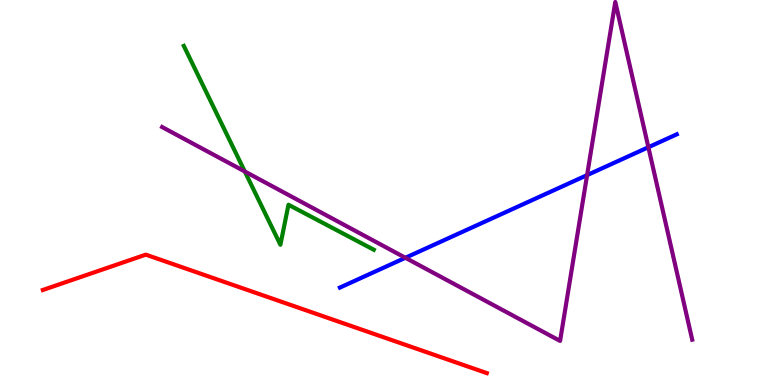[{'lines': ['blue', 'red'], 'intersections': []}, {'lines': ['green', 'red'], 'intersections': []}, {'lines': ['purple', 'red'], 'intersections': []}, {'lines': ['blue', 'green'], 'intersections': []}, {'lines': ['blue', 'purple'], 'intersections': [{'x': 5.23, 'y': 3.3}, {'x': 7.58, 'y': 5.45}, {'x': 8.37, 'y': 6.18}]}, {'lines': ['green', 'purple'], 'intersections': [{'x': 3.16, 'y': 5.55}]}]